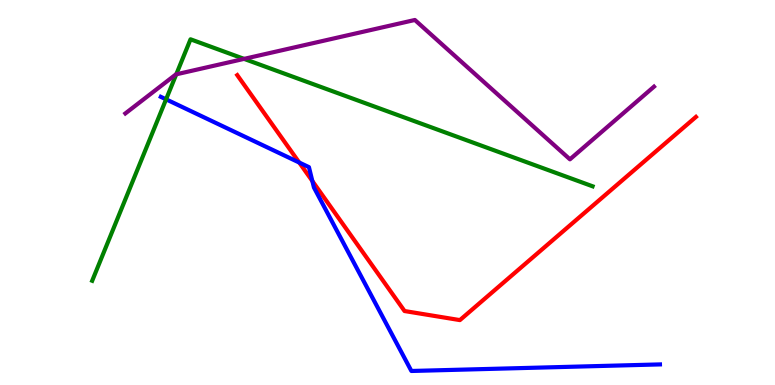[{'lines': ['blue', 'red'], 'intersections': [{'x': 3.86, 'y': 5.78}, {'x': 4.03, 'y': 5.3}]}, {'lines': ['green', 'red'], 'intersections': []}, {'lines': ['purple', 'red'], 'intersections': []}, {'lines': ['blue', 'green'], 'intersections': [{'x': 2.14, 'y': 7.42}]}, {'lines': ['blue', 'purple'], 'intersections': []}, {'lines': ['green', 'purple'], 'intersections': [{'x': 2.27, 'y': 8.07}, {'x': 3.15, 'y': 8.47}]}]